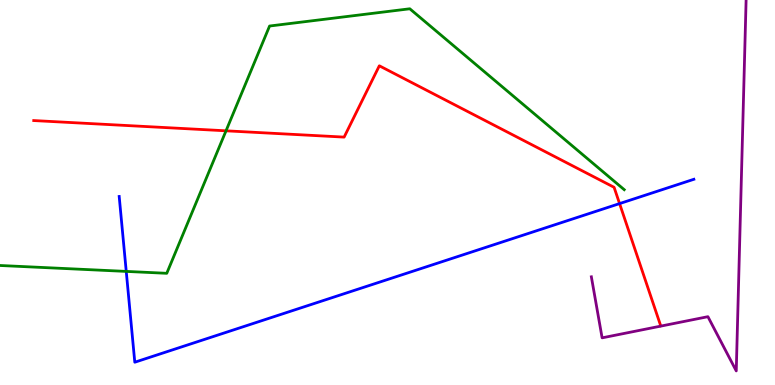[{'lines': ['blue', 'red'], 'intersections': [{'x': 7.99, 'y': 4.71}]}, {'lines': ['green', 'red'], 'intersections': [{'x': 2.92, 'y': 6.6}]}, {'lines': ['purple', 'red'], 'intersections': []}, {'lines': ['blue', 'green'], 'intersections': [{'x': 1.63, 'y': 2.95}]}, {'lines': ['blue', 'purple'], 'intersections': []}, {'lines': ['green', 'purple'], 'intersections': []}]